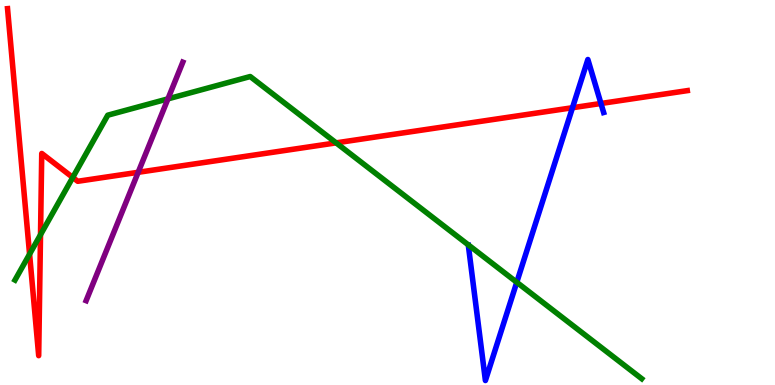[{'lines': ['blue', 'red'], 'intersections': [{'x': 7.39, 'y': 7.2}, {'x': 7.75, 'y': 7.31}]}, {'lines': ['green', 'red'], 'intersections': [{'x': 0.382, 'y': 3.4}, {'x': 0.523, 'y': 3.9}, {'x': 0.939, 'y': 5.39}, {'x': 4.34, 'y': 6.29}]}, {'lines': ['purple', 'red'], 'intersections': [{'x': 1.78, 'y': 5.52}]}, {'lines': ['blue', 'green'], 'intersections': [{'x': 6.67, 'y': 2.67}]}, {'lines': ['blue', 'purple'], 'intersections': []}, {'lines': ['green', 'purple'], 'intersections': [{'x': 2.17, 'y': 7.43}]}]